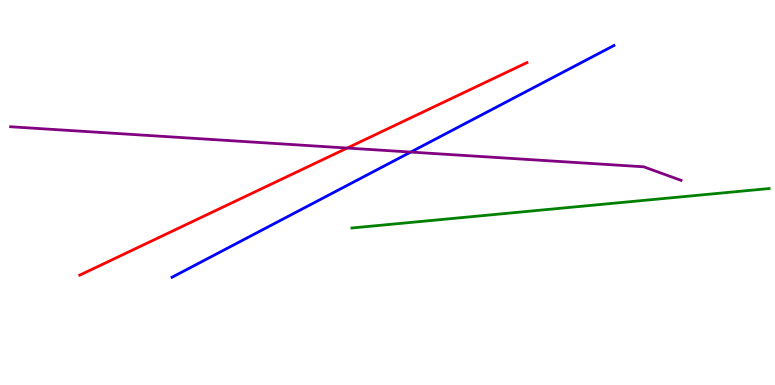[{'lines': ['blue', 'red'], 'intersections': []}, {'lines': ['green', 'red'], 'intersections': []}, {'lines': ['purple', 'red'], 'intersections': [{'x': 4.48, 'y': 6.15}]}, {'lines': ['blue', 'green'], 'intersections': []}, {'lines': ['blue', 'purple'], 'intersections': [{'x': 5.3, 'y': 6.05}]}, {'lines': ['green', 'purple'], 'intersections': []}]